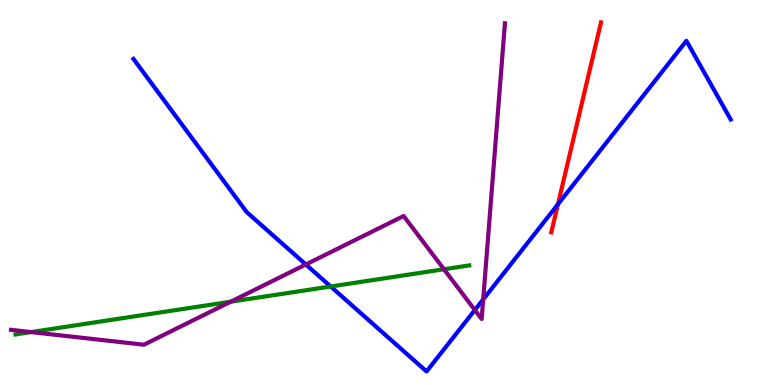[{'lines': ['blue', 'red'], 'intersections': [{'x': 7.2, 'y': 4.69}]}, {'lines': ['green', 'red'], 'intersections': []}, {'lines': ['purple', 'red'], 'intersections': []}, {'lines': ['blue', 'green'], 'intersections': [{'x': 4.27, 'y': 2.56}]}, {'lines': ['blue', 'purple'], 'intersections': [{'x': 3.95, 'y': 3.13}, {'x': 6.13, 'y': 1.95}, {'x': 6.23, 'y': 2.22}]}, {'lines': ['green', 'purple'], 'intersections': [{'x': 0.402, 'y': 1.37}, {'x': 2.98, 'y': 2.16}, {'x': 5.73, 'y': 3.01}]}]